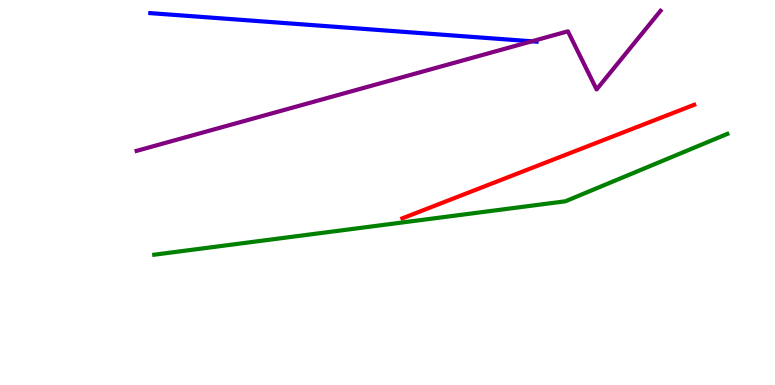[{'lines': ['blue', 'red'], 'intersections': []}, {'lines': ['green', 'red'], 'intersections': []}, {'lines': ['purple', 'red'], 'intersections': []}, {'lines': ['blue', 'green'], 'intersections': []}, {'lines': ['blue', 'purple'], 'intersections': [{'x': 6.86, 'y': 8.93}]}, {'lines': ['green', 'purple'], 'intersections': []}]